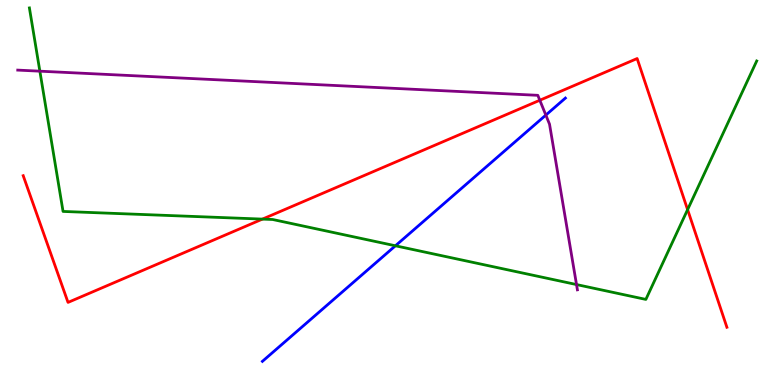[{'lines': ['blue', 'red'], 'intersections': []}, {'lines': ['green', 'red'], 'intersections': [{'x': 3.39, 'y': 4.31}, {'x': 8.87, 'y': 4.56}]}, {'lines': ['purple', 'red'], 'intersections': [{'x': 6.97, 'y': 7.4}]}, {'lines': ['blue', 'green'], 'intersections': [{'x': 5.1, 'y': 3.62}]}, {'lines': ['blue', 'purple'], 'intersections': [{'x': 7.04, 'y': 7.01}]}, {'lines': ['green', 'purple'], 'intersections': [{'x': 0.514, 'y': 8.15}, {'x': 7.44, 'y': 2.61}]}]